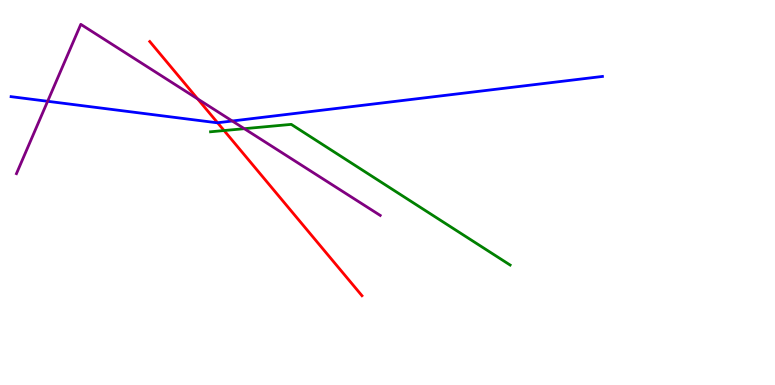[{'lines': ['blue', 'red'], 'intersections': [{'x': 2.81, 'y': 6.81}]}, {'lines': ['green', 'red'], 'intersections': [{'x': 2.89, 'y': 6.61}]}, {'lines': ['purple', 'red'], 'intersections': [{'x': 2.55, 'y': 7.43}]}, {'lines': ['blue', 'green'], 'intersections': []}, {'lines': ['blue', 'purple'], 'intersections': [{'x': 0.615, 'y': 7.37}, {'x': 3.0, 'y': 6.86}]}, {'lines': ['green', 'purple'], 'intersections': [{'x': 3.15, 'y': 6.66}]}]